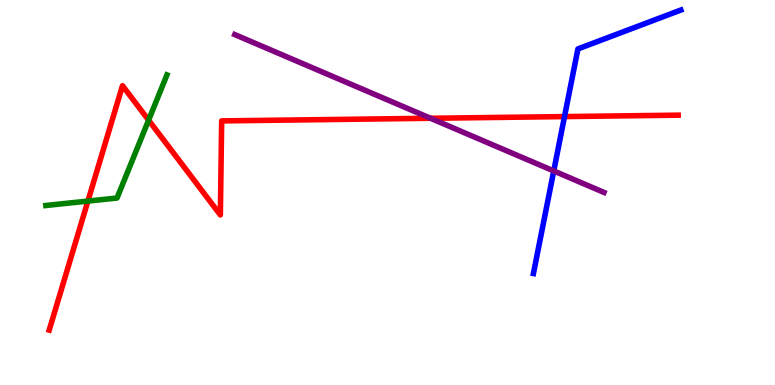[{'lines': ['blue', 'red'], 'intersections': [{'x': 7.28, 'y': 6.97}]}, {'lines': ['green', 'red'], 'intersections': [{'x': 1.13, 'y': 4.78}, {'x': 1.92, 'y': 6.88}]}, {'lines': ['purple', 'red'], 'intersections': [{'x': 5.56, 'y': 6.93}]}, {'lines': ['blue', 'green'], 'intersections': []}, {'lines': ['blue', 'purple'], 'intersections': [{'x': 7.15, 'y': 5.56}]}, {'lines': ['green', 'purple'], 'intersections': []}]